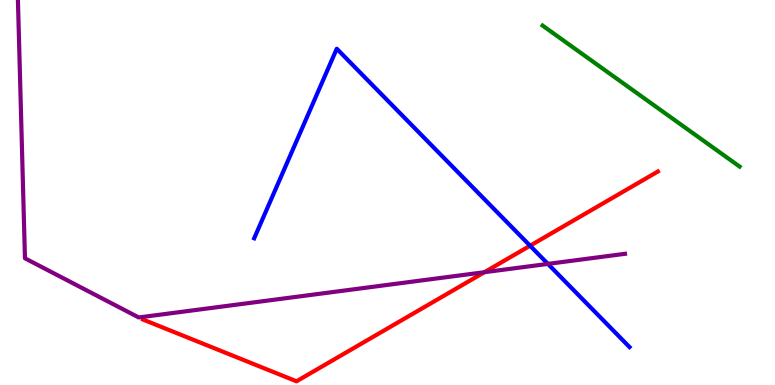[{'lines': ['blue', 'red'], 'intersections': [{'x': 6.84, 'y': 3.62}]}, {'lines': ['green', 'red'], 'intersections': []}, {'lines': ['purple', 'red'], 'intersections': [{'x': 6.25, 'y': 2.93}]}, {'lines': ['blue', 'green'], 'intersections': []}, {'lines': ['blue', 'purple'], 'intersections': [{'x': 7.07, 'y': 3.15}]}, {'lines': ['green', 'purple'], 'intersections': []}]